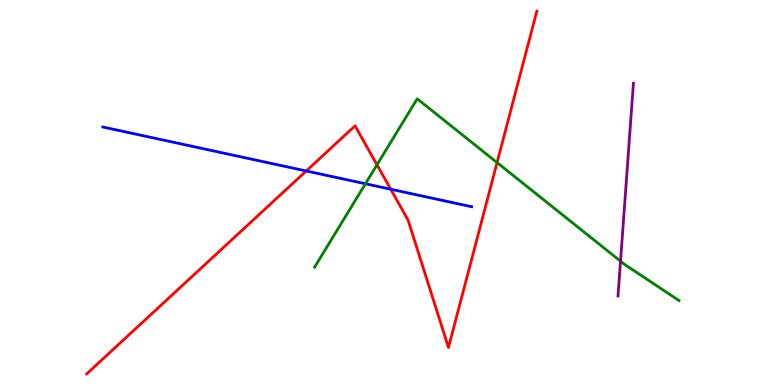[{'lines': ['blue', 'red'], 'intersections': [{'x': 3.95, 'y': 5.56}, {'x': 5.04, 'y': 5.08}]}, {'lines': ['green', 'red'], 'intersections': [{'x': 4.86, 'y': 5.72}, {'x': 6.41, 'y': 5.78}]}, {'lines': ['purple', 'red'], 'intersections': []}, {'lines': ['blue', 'green'], 'intersections': [{'x': 4.72, 'y': 5.23}]}, {'lines': ['blue', 'purple'], 'intersections': []}, {'lines': ['green', 'purple'], 'intersections': [{'x': 8.01, 'y': 3.22}]}]